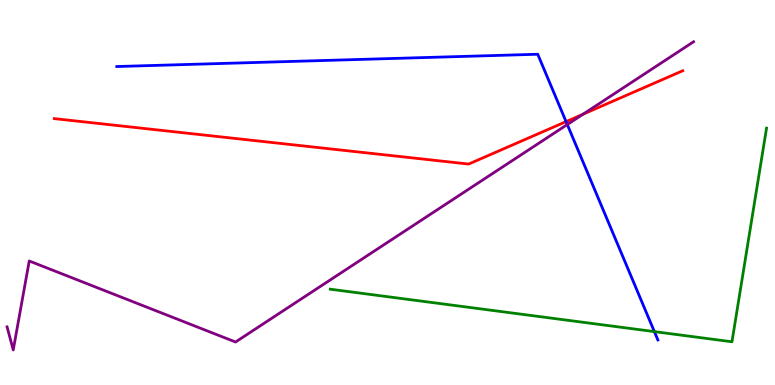[{'lines': ['blue', 'red'], 'intersections': [{'x': 7.3, 'y': 6.84}]}, {'lines': ['green', 'red'], 'intersections': []}, {'lines': ['purple', 'red'], 'intersections': [{'x': 7.52, 'y': 7.03}]}, {'lines': ['blue', 'green'], 'intersections': [{'x': 8.44, 'y': 1.39}]}, {'lines': ['blue', 'purple'], 'intersections': [{'x': 7.32, 'y': 6.77}]}, {'lines': ['green', 'purple'], 'intersections': []}]